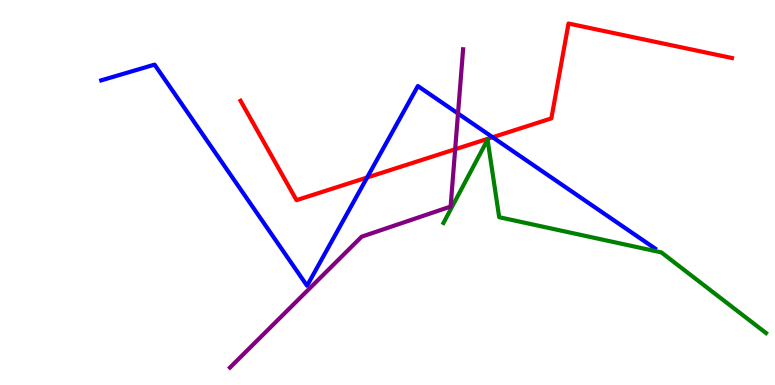[{'lines': ['blue', 'red'], 'intersections': [{'x': 4.74, 'y': 5.39}, {'x': 6.36, 'y': 6.44}]}, {'lines': ['green', 'red'], 'intersections': []}, {'lines': ['purple', 'red'], 'intersections': [{'x': 5.87, 'y': 6.12}]}, {'lines': ['blue', 'green'], 'intersections': []}, {'lines': ['blue', 'purple'], 'intersections': [{'x': 5.91, 'y': 7.05}]}, {'lines': ['green', 'purple'], 'intersections': []}]